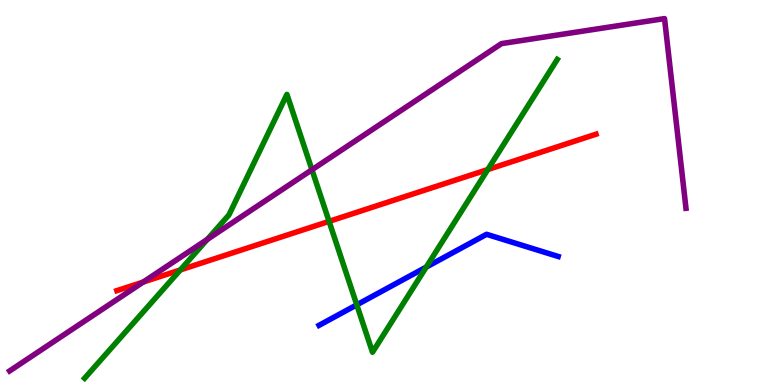[{'lines': ['blue', 'red'], 'intersections': []}, {'lines': ['green', 'red'], 'intersections': [{'x': 2.33, 'y': 2.99}, {'x': 4.25, 'y': 4.25}, {'x': 6.29, 'y': 5.6}]}, {'lines': ['purple', 'red'], 'intersections': [{'x': 1.85, 'y': 2.67}]}, {'lines': ['blue', 'green'], 'intersections': [{'x': 4.6, 'y': 2.08}, {'x': 5.5, 'y': 3.06}]}, {'lines': ['blue', 'purple'], 'intersections': []}, {'lines': ['green', 'purple'], 'intersections': [{'x': 2.68, 'y': 3.78}, {'x': 4.03, 'y': 5.59}]}]